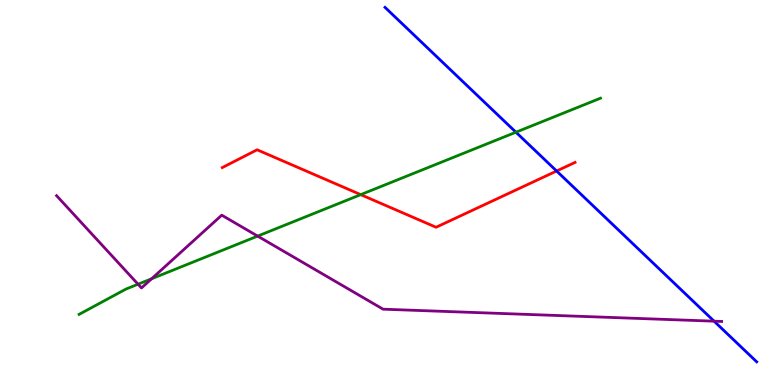[{'lines': ['blue', 'red'], 'intersections': [{'x': 7.18, 'y': 5.56}]}, {'lines': ['green', 'red'], 'intersections': [{'x': 4.65, 'y': 4.94}]}, {'lines': ['purple', 'red'], 'intersections': []}, {'lines': ['blue', 'green'], 'intersections': [{'x': 6.66, 'y': 6.57}]}, {'lines': ['blue', 'purple'], 'intersections': [{'x': 9.21, 'y': 1.66}]}, {'lines': ['green', 'purple'], 'intersections': [{'x': 1.78, 'y': 2.62}, {'x': 1.96, 'y': 2.76}, {'x': 3.32, 'y': 3.87}]}]